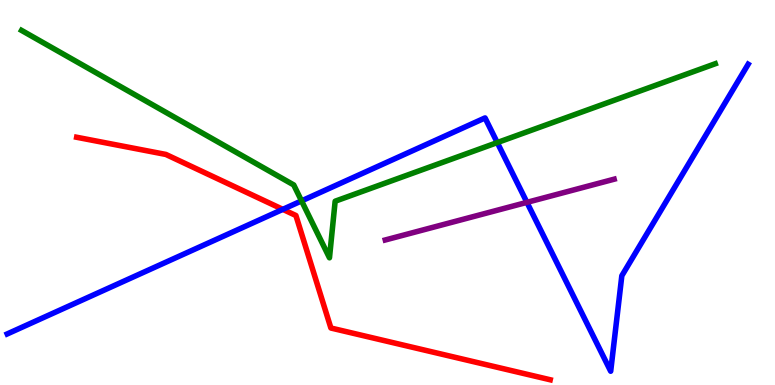[{'lines': ['blue', 'red'], 'intersections': [{'x': 3.65, 'y': 4.56}]}, {'lines': ['green', 'red'], 'intersections': []}, {'lines': ['purple', 'red'], 'intersections': []}, {'lines': ['blue', 'green'], 'intersections': [{'x': 3.89, 'y': 4.78}, {'x': 6.42, 'y': 6.3}]}, {'lines': ['blue', 'purple'], 'intersections': [{'x': 6.8, 'y': 4.74}]}, {'lines': ['green', 'purple'], 'intersections': []}]